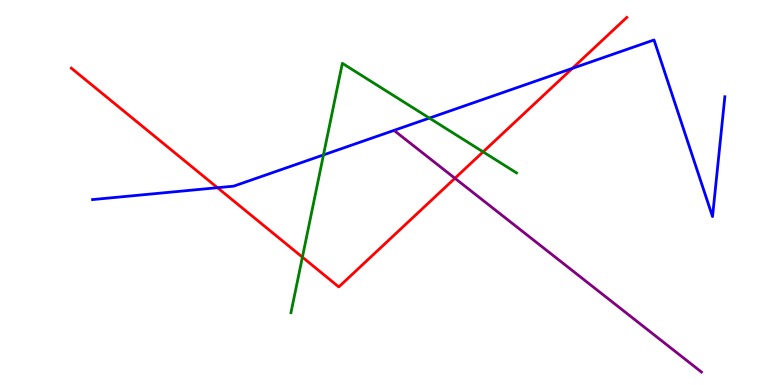[{'lines': ['blue', 'red'], 'intersections': [{'x': 2.81, 'y': 5.12}, {'x': 7.39, 'y': 8.22}]}, {'lines': ['green', 'red'], 'intersections': [{'x': 3.9, 'y': 3.32}, {'x': 6.23, 'y': 6.06}]}, {'lines': ['purple', 'red'], 'intersections': [{'x': 5.87, 'y': 5.37}]}, {'lines': ['blue', 'green'], 'intersections': [{'x': 4.17, 'y': 5.98}, {'x': 5.54, 'y': 6.93}]}, {'lines': ['blue', 'purple'], 'intersections': []}, {'lines': ['green', 'purple'], 'intersections': []}]